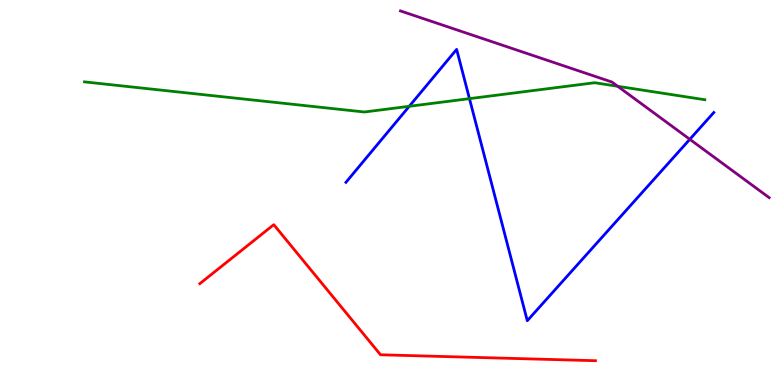[{'lines': ['blue', 'red'], 'intersections': []}, {'lines': ['green', 'red'], 'intersections': []}, {'lines': ['purple', 'red'], 'intersections': []}, {'lines': ['blue', 'green'], 'intersections': [{'x': 5.28, 'y': 7.24}, {'x': 6.06, 'y': 7.44}]}, {'lines': ['blue', 'purple'], 'intersections': [{'x': 8.9, 'y': 6.38}]}, {'lines': ['green', 'purple'], 'intersections': [{'x': 7.97, 'y': 7.76}]}]